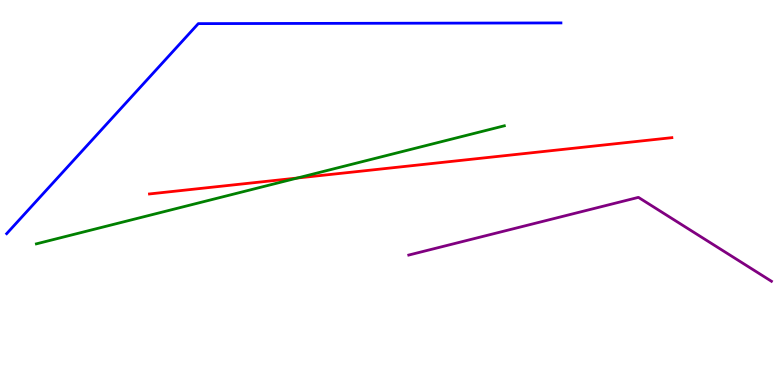[{'lines': ['blue', 'red'], 'intersections': []}, {'lines': ['green', 'red'], 'intersections': [{'x': 3.84, 'y': 5.38}]}, {'lines': ['purple', 'red'], 'intersections': []}, {'lines': ['blue', 'green'], 'intersections': []}, {'lines': ['blue', 'purple'], 'intersections': []}, {'lines': ['green', 'purple'], 'intersections': []}]